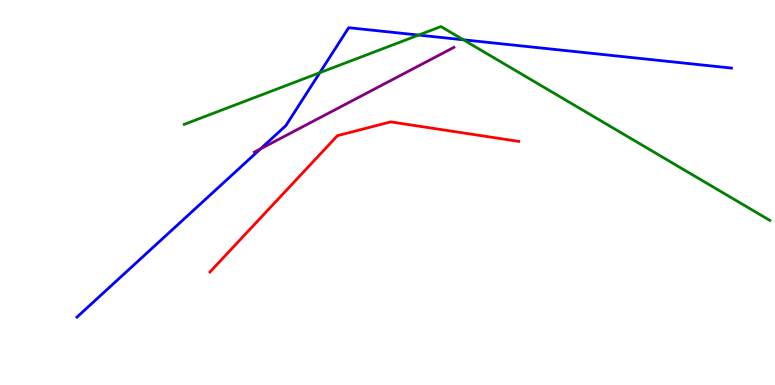[{'lines': ['blue', 'red'], 'intersections': []}, {'lines': ['green', 'red'], 'intersections': []}, {'lines': ['purple', 'red'], 'intersections': []}, {'lines': ['blue', 'green'], 'intersections': [{'x': 4.13, 'y': 8.11}, {'x': 5.4, 'y': 9.09}, {'x': 5.98, 'y': 8.97}]}, {'lines': ['blue', 'purple'], 'intersections': [{'x': 3.36, 'y': 6.13}]}, {'lines': ['green', 'purple'], 'intersections': []}]